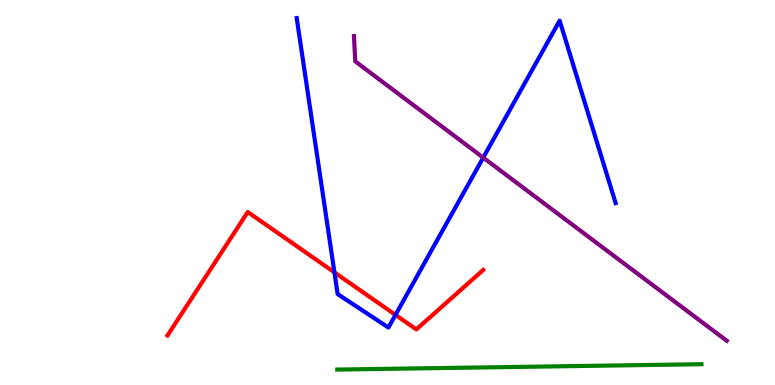[{'lines': ['blue', 'red'], 'intersections': [{'x': 4.32, 'y': 2.93}, {'x': 5.1, 'y': 1.82}]}, {'lines': ['green', 'red'], 'intersections': []}, {'lines': ['purple', 'red'], 'intersections': []}, {'lines': ['blue', 'green'], 'intersections': []}, {'lines': ['blue', 'purple'], 'intersections': [{'x': 6.24, 'y': 5.91}]}, {'lines': ['green', 'purple'], 'intersections': []}]